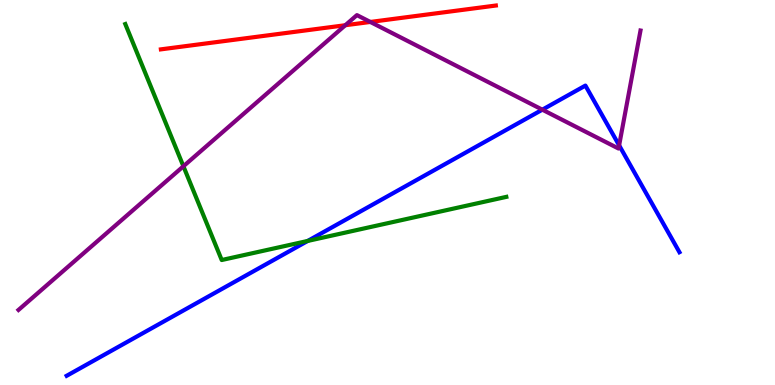[{'lines': ['blue', 'red'], 'intersections': []}, {'lines': ['green', 'red'], 'intersections': []}, {'lines': ['purple', 'red'], 'intersections': [{'x': 4.46, 'y': 9.34}, {'x': 4.78, 'y': 9.43}]}, {'lines': ['blue', 'green'], 'intersections': [{'x': 3.97, 'y': 3.74}]}, {'lines': ['blue', 'purple'], 'intersections': [{'x': 7.0, 'y': 7.15}, {'x': 7.99, 'y': 6.22}]}, {'lines': ['green', 'purple'], 'intersections': [{'x': 2.37, 'y': 5.68}]}]